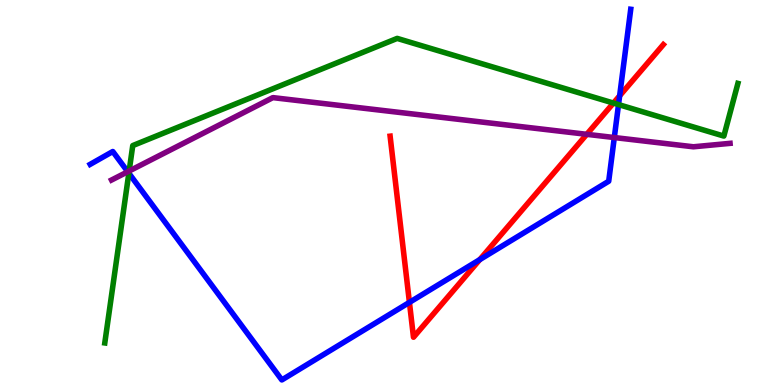[{'lines': ['blue', 'red'], 'intersections': [{'x': 5.28, 'y': 2.15}, {'x': 6.19, 'y': 3.26}, {'x': 8.0, 'y': 7.51}]}, {'lines': ['green', 'red'], 'intersections': [{'x': 7.92, 'y': 7.32}]}, {'lines': ['purple', 'red'], 'intersections': [{'x': 7.57, 'y': 6.51}]}, {'lines': ['blue', 'green'], 'intersections': [{'x': 1.66, 'y': 5.5}, {'x': 7.98, 'y': 7.28}]}, {'lines': ['blue', 'purple'], 'intersections': [{'x': 1.65, 'y': 5.54}, {'x': 7.93, 'y': 6.43}]}, {'lines': ['green', 'purple'], 'intersections': [{'x': 1.67, 'y': 5.56}]}]